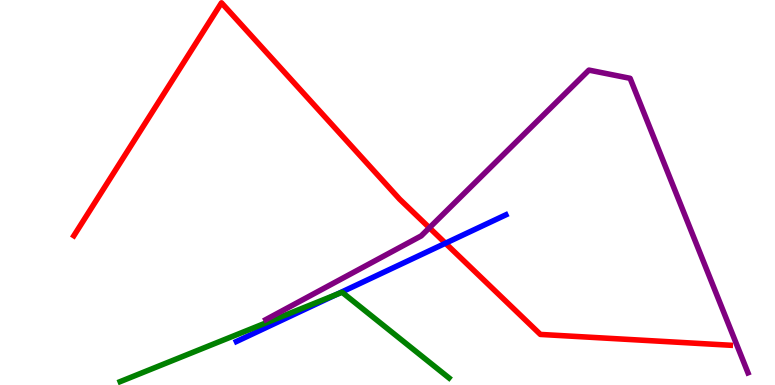[{'lines': ['blue', 'red'], 'intersections': [{'x': 5.75, 'y': 3.68}]}, {'lines': ['green', 'red'], 'intersections': []}, {'lines': ['purple', 'red'], 'intersections': [{'x': 5.54, 'y': 4.08}]}, {'lines': ['blue', 'green'], 'intersections': [{'x': 4.34, 'y': 2.35}]}, {'lines': ['blue', 'purple'], 'intersections': []}, {'lines': ['green', 'purple'], 'intersections': []}]